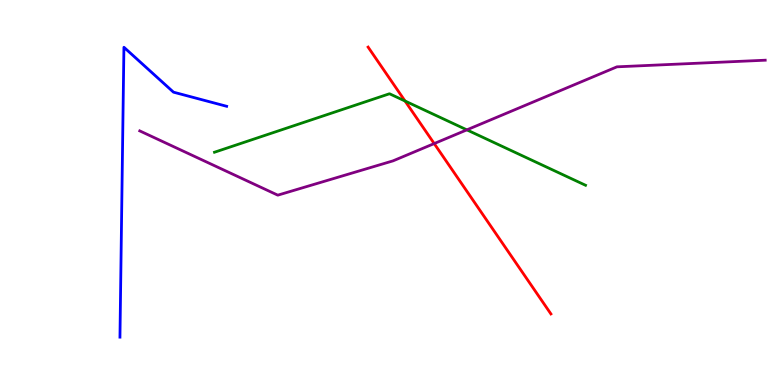[{'lines': ['blue', 'red'], 'intersections': []}, {'lines': ['green', 'red'], 'intersections': [{'x': 5.23, 'y': 7.38}]}, {'lines': ['purple', 'red'], 'intersections': [{'x': 5.6, 'y': 6.27}]}, {'lines': ['blue', 'green'], 'intersections': []}, {'lines': ['blue', 'purple'], 'intersections': []}, {'lines': ['green', 'purple'], 'intersections': [{'x': 6.02, 'y': 6.63}]}]